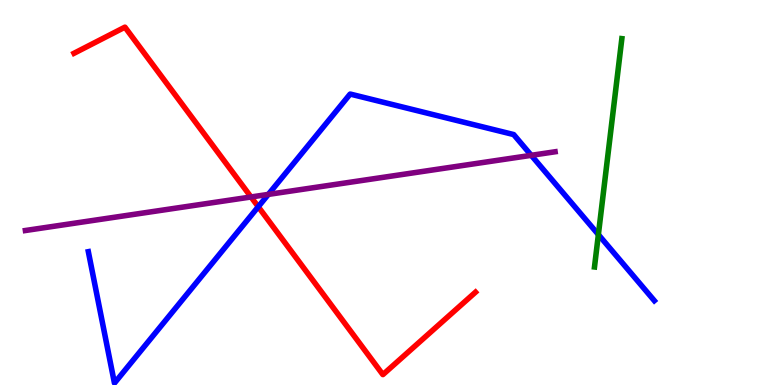[{'lines': ['blue', 'red'], 'intersections': [{'x': 3.33, 'y': 4.63}]}, {'lines': ['green', 'red'], 'intersections': []}, {'lines': ['purple', 'red'], 'intersections': [{'x': 3.24, 'y': 4.88}]}, {'lines': ['blue', 'green'], 'intersections': [{'x': 7.72, 'y': 3.91}]}, {'lines': ['blue', 'purple'], 'intersections': [{'x': 3.46, 'y': 4.95}, {'x': 6.85, 'y': 5.97}]}, {'lines': ['green', 'purple'], 'intersections': []}]